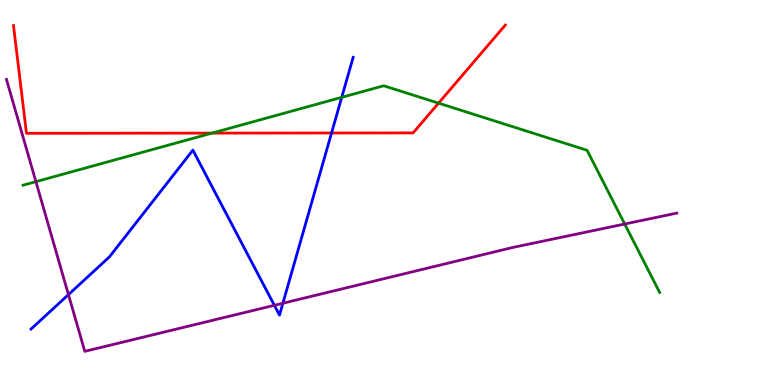[{'lines': ['blue', 'red'], 'intersections': [{'x': 4.28, 'y': 6.55}]}, {'lines': ['green', 'red'], 'intersections': [{'x': 2.74, 'y': 6.54}, {'x': 5.66, 'y': 7.32}]}, {'lines': ['purple', 'red'], 'intersections': []}, {'lines': ['blue', 'green'], 'intersections': [{'x': 4.41, 'y': 7.47}]}, {'lines': ['blue', 'purple'], 'intersections': [{'x': 0.883, 'y': 2.35}, {'x': 3.54, 'y': 2.07}, {'x': 3.65, 'y': 2.12}]}, {'lines': ['green', 'purple'], 'intersections': [{'x': 0.463, 'y': 5.28}, {'x': 8.06, 'y': 4.18}]}]